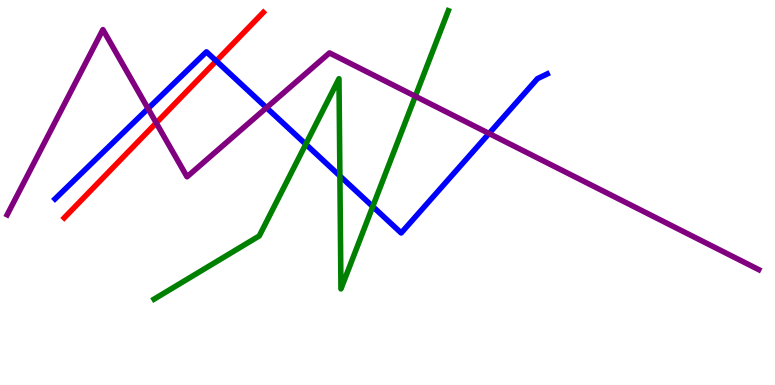[{'lines': ['blue', 'red'], 'intersections': [{'x': 2.79, 'y': 8.42}]}, {'lines': ['green', 'red'], 'intersections': []}, {'lines': ['purple', 'red'], 'intersections': [{'x': 2.02, 'y': 6.81}]}, {'lines': ['blue', 'green'], 'intersections': [{'x': 3.95, 'y': 6.25}, {'x': 4.39, 'y': 5.43}, {'x': 4.81, 'y': 4.64}]}, {'lines': ['blue', 'purple'], 'intersections': [{'x': 1.91, 'y': 7.18}, {'x': 3.44, 'y': 7.2}, {'x': 6.31, 'y': 6.53}]}, {'lines': ['green', 'purple'], 'intersections': [{'x': 5.36, 'y': 7.5}]}]